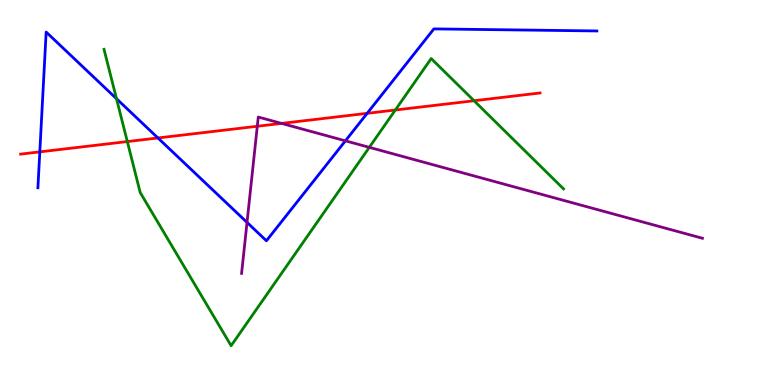[{'lines': ['blue', 'red'], 'intersections': [{'x': 0.514, 'y': 6.06}, {'x': 2.04, 'y': 6.42}, {'x': 4.74, 'y': 7.06}]}, {'lines': ['green', 'red'], 'intersections': [{'x': 1.64, 'y': 6.32}, {'x': 5.1, 'y': 7.14}, {'x': 6.12, 'y': 7.38}]}, {'lines': ['purple', 'red'], 'intersections': [{'x': 3.32, 'y': 6.72}, {'x': 3.63, 'y': 6.79}]}, {'lines': ['blue', 'green'], 'intersections': [{'x': 1.5, 'y': 7.44}]}, {'lines': ['blue', 'purple'], 'intersections': [{'x': 3.19, 'y': 4.22}, {'x': 4.46, 'y': 6.34}]}, {'lines': ['green', 'purple'], 'intersections': [{'x': 4.77, 'y': 6.17}]}]